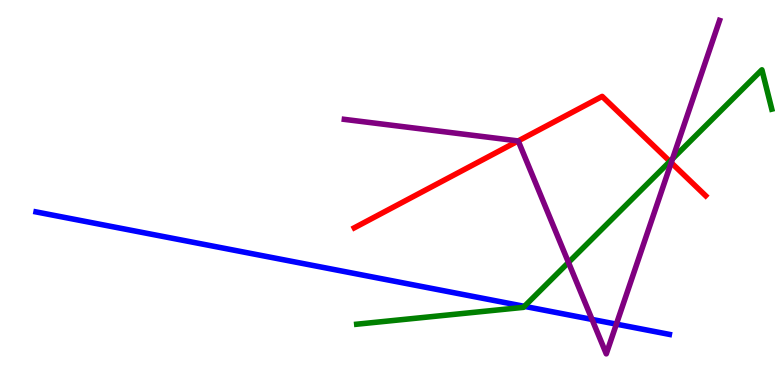[{'lines': ['blue', 'red'], 'intersections': []}, {'lines': ['green', 'red'], 'intersections': [{'x': 8.64, 'y': 5.81}]}, {'lines': ['purple', 'red'], 'intersections': [{'x': 6.69, 'y': 6.34}, {'x': 8.66, 'y': 5.77}]}, {'lines': ['blue', 'green'], 'intersections': [{'x': 6.77, 'y': 2.04}]}, {'lines': ['blue', 'purple'], 'intersections': [{'x': 7.64, 'y': 1.7}, {'x': 7.95, 'y': 1.58}]}, {'lines': ['green', 'purple'], 'intersections': [{'x': 7.34, 'y': 3.18}, {'x': 8.68, 'y': 5.88}]}]